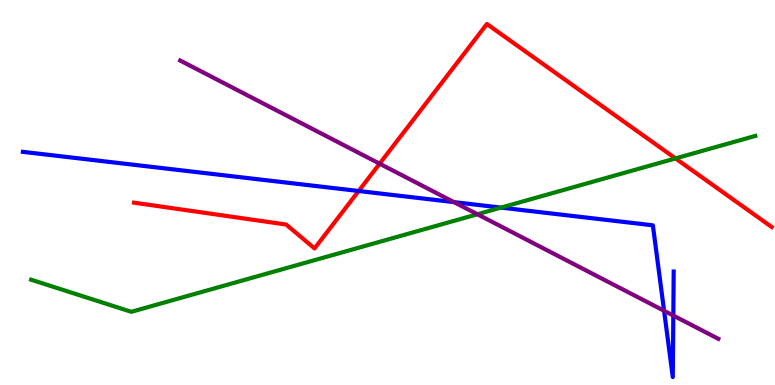[{'lines': ['blue', 'red'], 'intersections': [{'x': 4.63, 'y': 5.04}]}, {'lines': ['green', 'red'], 'intersections': [{'x': 8.72, 'y': 5.89}]}, {'lines': ['purple', 'red'], 'intersections': [{'x': 4.9, 'y': 5.75}]}, {'lines': ['blue', 'green'], 'intersections': [{'x': 6.46, 'y': 4.61}]}, {'lines': ['blue', 'purple'], 'intersections': [{'x': 5.86, 'y': 4.75}, {'x': 8.57, 'y': 1.93}, {'x': 8.69, 'y': 1.8}]}, {'lines': ['green', 'purple'], 'intersections': [{'x': 6.16, 'y': 4.43}]}]